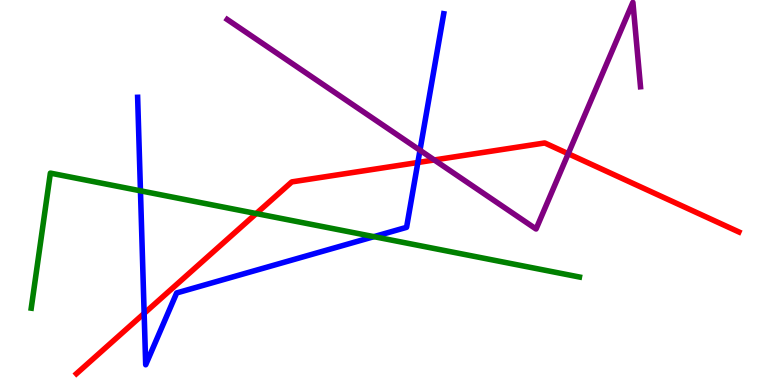[{'lines': ['blue', 'red'], 'intersections': [{'x': 1.86, 'y': 1.86}, {'x': 5.39, 'y': 5.78}]}, {'lines': ['green', 'red'], 'intersections': [{'x': 3.31, 'y': 4.45}]}, {'lines': ['purple', 'red'], 'intersections': [{'x': 5.6, 'y': 5.85}, {'x': 7.33, 'y': 6.01}]}, {'lines': ['blue', 'green'], 'intersections': [{'x': 1.81, 'y': 5.04}, {'x': 4.82, 'y': 3.85}]}, {'lines': ['blue', 'purple'], 'intersections': [{'x': 5.42, 'y': 6.1}]}, {'lines': ['green', 'purple'], 'intersections': []}]